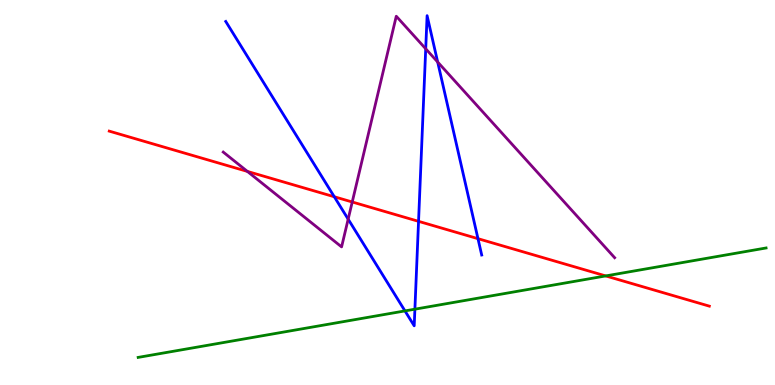[{'lines': ['blue', 'red'], 'intersections': [{'x': 4.31, 'y': 4.89}, {'x': 5.4, 'y': 4.25}, {'x': 6.17, 'y': 3.8}]}, {'lines': ['green', 'red'], 'intersections': [{'x': 7.82, 'y': 2.83}]}, {'lines': ['purple', 'red'], 'intersections': [{'x': 3.19, 'y': 5.55}, {'x': 4.54, 'y': 4.75}]}, {'lines': ['blue', 'green'], 'intersections': [{'x': 5.23, 'y': 1.92}, {'x': 5.35, 'y': 1.97}]}, {'lines': ['blue', 'purple'], 'intersections': [{'x': 4.49, 'y': 4.31}, {'x': 5.49, 'y': 8.73}, {'x': 5.65, 'y': 8.39}]}, {'lines': ['green', 'purple'], 'intersections': []}]